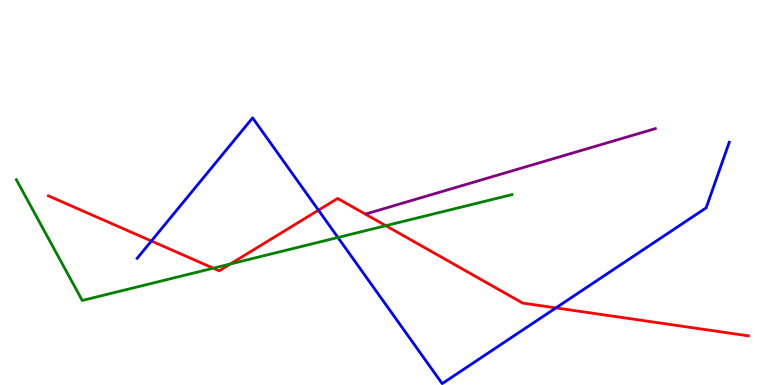[{'lines': ['blue', 'red'], 'intersections': [{'x': 1.95, 'y': 3.74}, {'x': 4.11, 'y': 4.54}, {'x': 7.17, 'y': 2.0}]}, {'lines': ['green', 'red'], 'intersections': [{'x': 2.75, 'y': 3.03}, {'x': 2.97, 'y': 3.14}, {'x': 4.98, 'y': 4.14}]}, {'lines': ['purple', 'red'], 'intersections': []}, {'lines': ['blue', 'green'], 'intersections': [{'x': 4.36, 'y': 3.83}]}, {'lines': ['blue', 'purple'], 'intersections': []}, {'lines': ['green', 'purple'], 'intersections': []}]